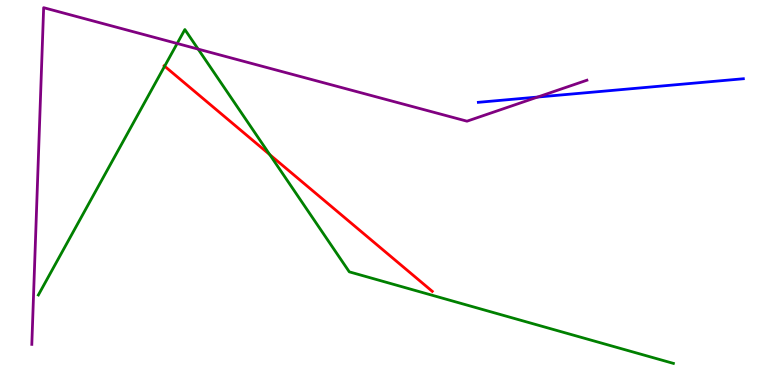[{'lines': ['blue', 'red'], 'intersections': []}, {'lines': ['green', 'red'], 'intersections': [{'x': 2.12, 'y': 8.28}, {'x': 3.48, 'y': 5.98}]}, {'lines': ['purple', 'red'], 'intersections': []}, {'lines': ['blue', 'green'], 'intersections': []}, {'lines': ['blue', 'purple'], 'intersections': [{'x': 6.94, 'y': 7.48}]}, {'lines': ['green', 'purple'], 'intersections': [{'x': 2.29, 'y': 8.87}, {'x': 2.56, 'y': 8.72}]}]